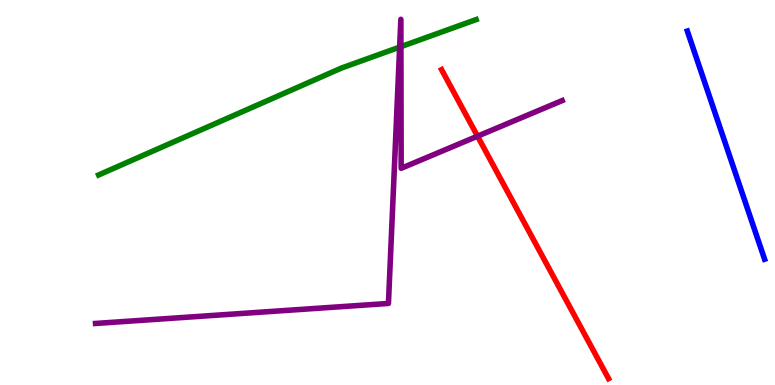[{'lines': ['blue', 'red'], 'intersections': []}, {'lines': ['green', 'red'], 'intersections': []}, {'lines': ['purple', 'red'], 'intersections': [{'x': 6.16, 'y': 6.46}]}, {'lines': ['blue', 'green'], 'intersections': []}, {'lines': ['blue', 'purple'], 'intersections': []}, {'lines': ['green', 'purple'], 'intersections': [{'x': 5.16, 'y': 8.78}, {'x': 5.17, 'y': 8.79}]}]